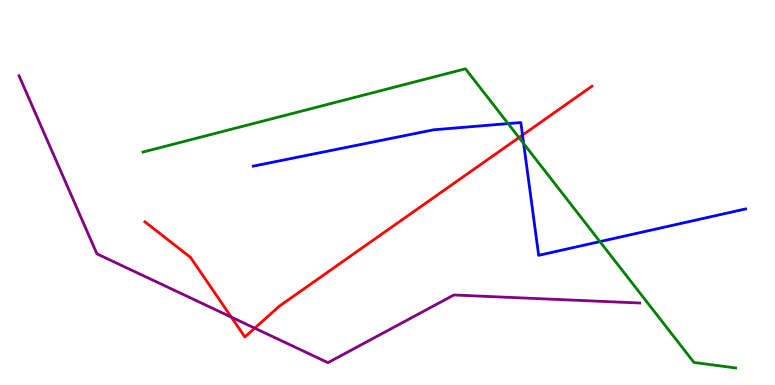[{'lines': ['blue', 'red'], 'intersections': [{'x': 6.74, 'y': 6.49}]}, {'lines': ['green', 'red'], 'intersections': [{'x': 6.7, 'y': 6.43}]}, {'lines': ['purple', 'red'], 'intersections': [{'x': 2.98, 'y': 1.76}, {'x': 3.29, 'y': 1.48}]}, {'lines': ['blue', 'green'], 'intersections': [{'x': 6.56, 'y': 6.79}, {'x': 6.76, 'y': 6.27}, {'x': 7.74, 'y': 3.72}]}, {'lines': ['blue', 'purple'], 'intersections': []}, {'lines': ['green', 'purple'], 'intersections': []}]